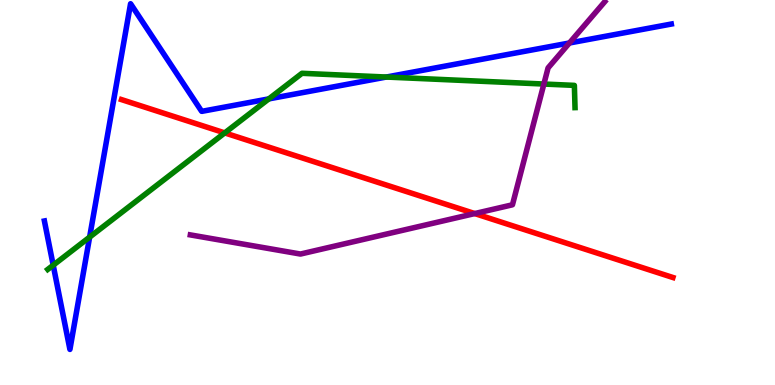[{'lines': ['blue', 'red'], 'intersections': []}, {'lines': ['green', 'red'], 'intersections': [{'x': 2.9, 'y': 6.55}]}, {'lines': ['purple', 'red'], 'intersections': [{'x': 6.13, 'y': 4.45}]}, {'lines': ['blue', 'green'], 'intersections': [{'x': 0.686, 'y': 3.11}, {'x': 1.16, 'y': 3.84}, {'x': 3.47, 'y': 7.43}, {'x': 4.98, 'y': 8.0}]}, {'lines': ['blue', 'purple'], 'intersections': [{'x': 7.35, 'y': 8.88}]}, {'lines': ['green', 'purple'], 'intersections': [{'x': 7.02, 'y': 7.82}]}]